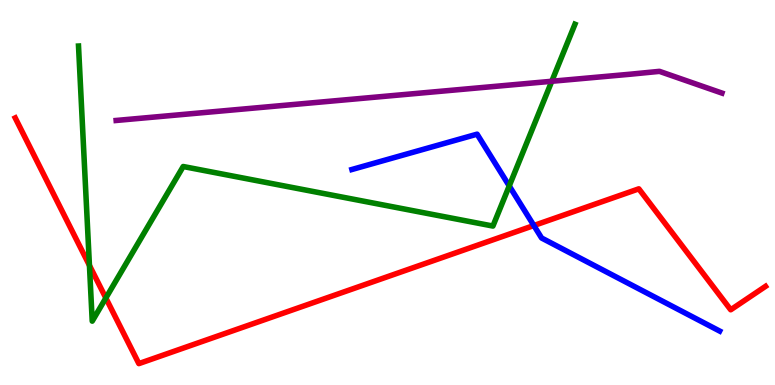[{'lines': ['blue', 'red'], 'intersections': [{'x': 6.89, 'y': 4.14}]}, {'lines': ['green', 'red'], 'intersections': [{'x': 1.15, 'y': 3.11}, {'x': 1.37, 'y': 2.26}]}, {'lines': ['purple', 'red'], 'intersections': []}, {'lines': ['blue', 'green'], 'intersections': [{'x': 6.57, 'y': 5.17}]}, {'lines': ['blue', 'purple'], 'intersections': []}, {'lines': ['green', 'purple'], 'intersections': [{'x': 7.12, 'y': 7.89}]}]